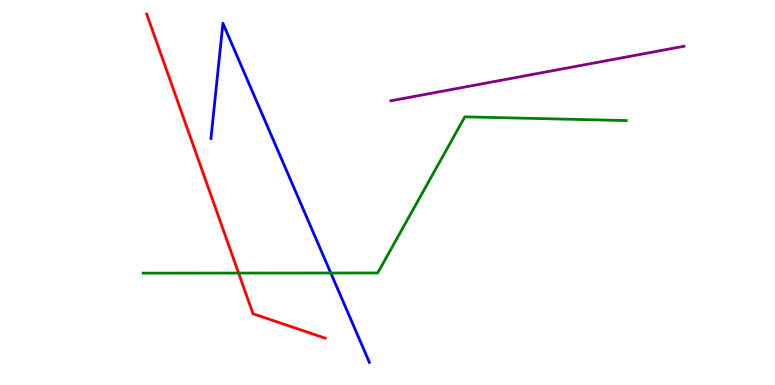[{'lines': ['blue', 'red'], 'intersections': []}, {'lines': ['green', 'red'], 'intersections': [{'x': 3.08, 'y': 2.91}]}, {'lines': ['purple', 'red'], 'intersections': []}, {'lines': ['blue', 'green'], 'intersections': [{'x': 4.27, 'y': 2.91}]}, {'lines': ['blue', 'purple'], 'intersections': []}, {'lines': ['green', 'purple'], 'intersections': []}]